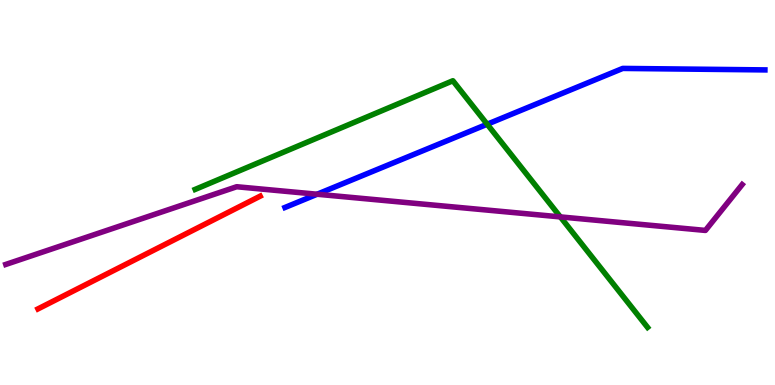[{'lines': ['blue', 'red'], 'intersections': []}, {'lines': ['green', 'red'], 'intersections': []}, {'lines': ['purple', 'red'], 'intersections': []}, {'lines': ['blue', 'green'], 'intersections': [{'x': 6.29, 'y': 6.77}]}, {'lines': ['blue', 'purple'], 'intersections': [{'x': 4.09, 'y': 4.95}]}, {'lines': ['green', 'purple'], 'intersections': [{'x': 7.23, 'y': 4.37}]}]